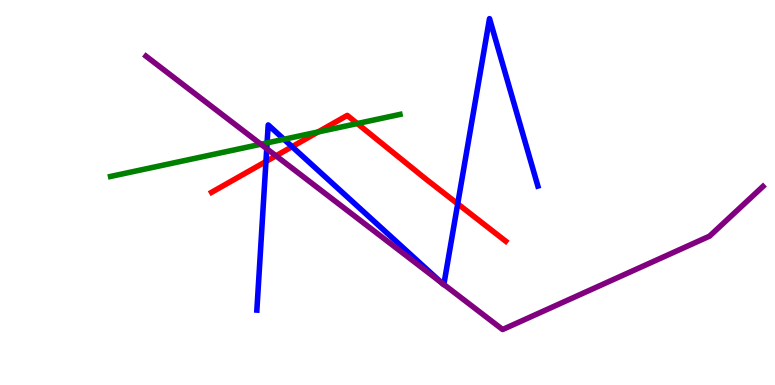[{'lines': ['blue', 'red'], 'intersections': [{'x': 3.43, 'y': 5.8}, {'x': 3.77, 'y': 6.19}, {'x': 5.91, 'y': 4.71}]}, {'lines': ['green', 'red'], 'intersections': [{'x': 4.1, 'y': 6.57}, {'x': 4.61, 'y': 6.79}]}, {'lines': ['purple', 'red'], 'intersections': [{'x': 3.56, 'y': 5.95}]}, {'lines': ['blue', 'green'], 'intersections': [{'x': 3.45, 'y': 6.29}, {'x': 3.66, 'y': 6.38}]}, {'lines': ['blue', 'purple'], 'intersections': [{'x': 3.44, 'y': 6.14}, {'x': 5.7, 'y': 2.66}, {'x': 5.73, 'y': 2.61}]}, {'lines': ['green', 'purple'], 'intersections': [{'x': 3.37, 'y': 6.25}]}]